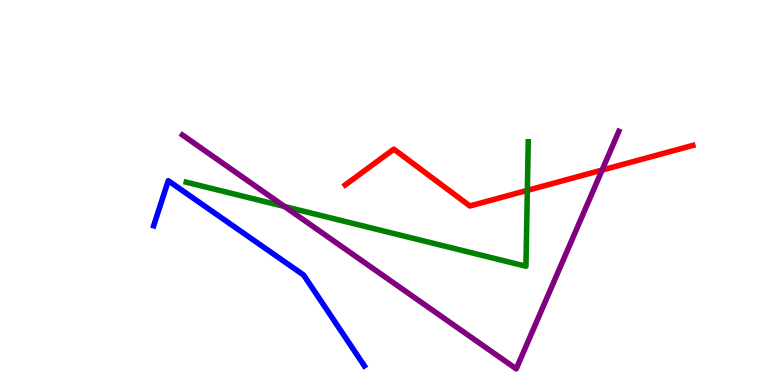[{'lines': ['blue', 'red'], 'intersections': []}, {'lines': ['green', 'red'], 'intersections': [{'x': 6.8, 'y': 5.06}]}, {'lines': ['purple', 'red'], 'intersections': [{'x': 7.77, 'y': 5.58}]}, {'lines': ['blue', 'green'], 'intersections': []}, {'lines': ['blue', 'purple'], 'intersections': []}, {'lines': ['green', 'purple'], 'intersections': [{'x': 3.67, 'y': 4.64}]}]